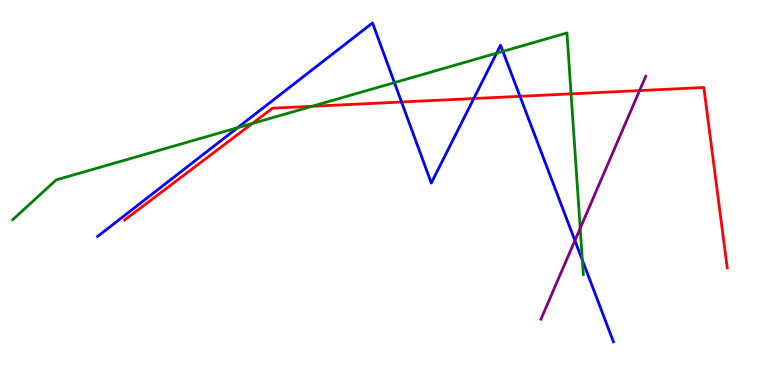[{'lines': ['blue', 'red'], 'intersections': [{'x': 5.18, 'y': 7.35}, {'x': 6.11, 'y': 7.44}, {'x': 6.71, 'y': 7.5}]}, {'lines': ['green', 'red'], 'intersections': [{'x': 3.26, 'y': 6.79}, {'x': 4.03, 'y': 7.24}, {'x': 7.37, 'y': 7.56}]}, {'lines': ['purple', 'red'], 'intersections': [{'x': 8.25, 'y': 7.65}]}, {'lines': ['blue', 'green'], 'intersections': [{'x': 3.07, 'y': 6.68}, {'x': 5.09, 'y': 7.85}, {'x': 6.41, 'y': 8.62}, {'x': 6.49, 'y': 8.66}, {'x': 7.51, 'y': 3.24}]}, {'lines': ['blue', 'purple'], 'intersections': [{'x': 7.42, 'y': 3.75}]}, {'lines': ['green', 'purple'], 'intersections': [{'x': 7.49, 'y': 4.07}]}]